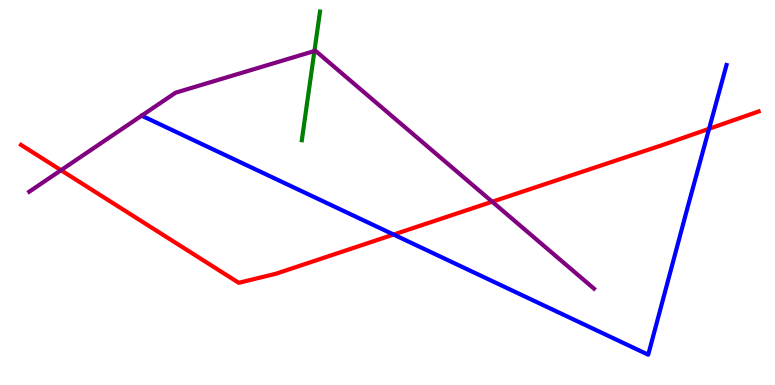[{'lines': ['blue', 'red'], 'intersections': [{'x': 5.08, 'y': 3.91}, {'x': 9.15, 'y': 6.66}]}, {'lines': ['green', 'red'], 'intersections': []}, {'lines': ['purple', 'red'], 'intersections': [{'x': 0.787, 'y': 5.58}, {'x': 6.35, 'y': 4.76}]}, {'lines': ['blue', 'green'], 'intersections': []}, {'lines': ['blue', 'purple'], 'intersections': []}, {'lines': ['green', 'purple'], 'intersections': [{'x': 4.06, 'y': 8.67}]}]